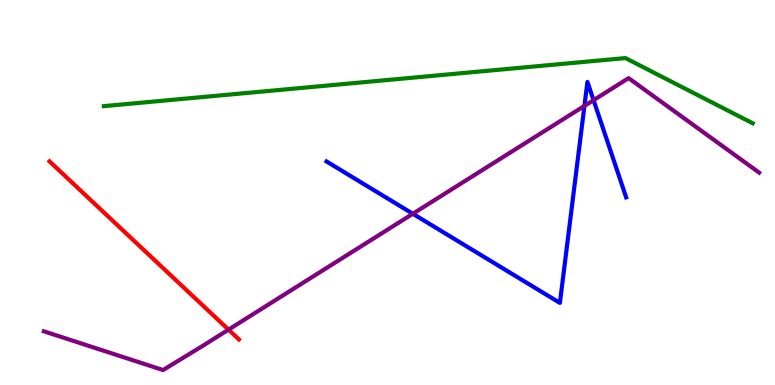[{'lines': ['blue', 'red'], 'intersections': []}, {'lines': ['green', 'red'], 'intersections': []}, {'lines': ['purple', 'red'], 'intersections': [{'x': 2.95, 'y': 1.44}]}, {'lines': ['blue', 'green'], 'intersections': []}, {'lines': ['blue', 'purple'], 'intersections': [{'x': 5.33, 'y': 4.45}, {'x': 7.54, 'y': 7.25}, {'x': 7.66, 'y': 7.4}]}, {'lines': ['green', 'purple'], 'intersections': []}]